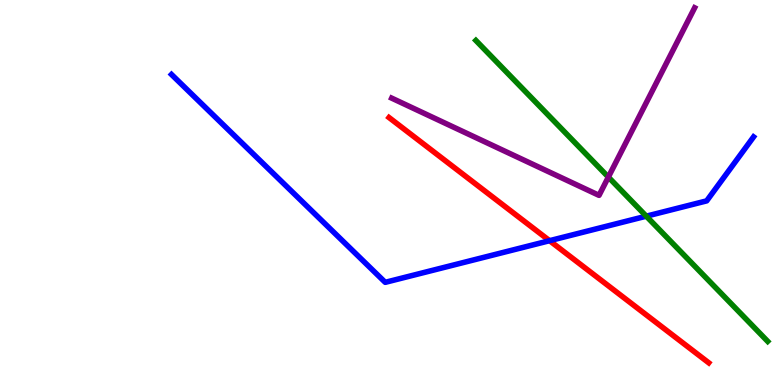[{'lines': ['blue', 'red'], 'intersections': [{'x': 7.09, 'y': 3.75}]}, {'lines': ['green', 'red'], 'intersections': []}, {'lines': ['purple', 'red'], 'intersections': []}, {'lines': ['blue', 'green'], 'intersections': [{'x': 8.34, 'y': 4.38}]}, {'lines': ['blue', 'purple'], 'intersections': []}, {'lines': ['green', 'purple'], 'intersections': [{'x': 7.85, 'y': 5.4}]}]